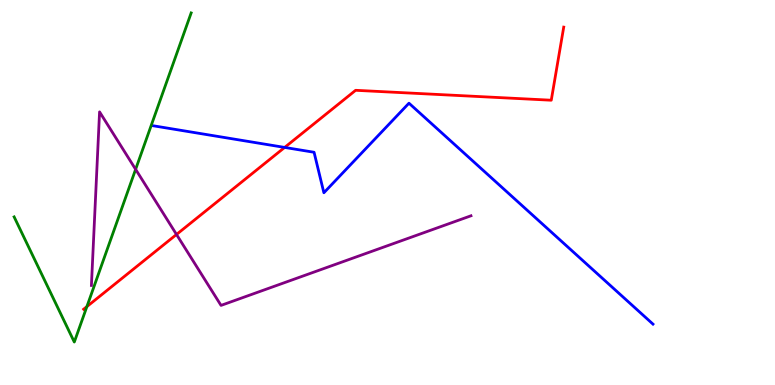[{'lines': ['blue', 'red'], 'intersections': [{'x': 3.67, 'y': 6.17}]}, {'lines': ['green', 'red'], 'intersections': [{'x': 1.12, 'y': 2.04}]}, {'lines': ['purple', 'red'], 'intersections': [{'x': 2.28, 'y': 3.91}]}, {'lines': ['blue', 'green'], 'intersections': []}, {'lines': ['blue', 'purple'], 'intersections': []}, {'lines': ['green', 'purple'], 'intersections': [{'x': 1.75, 'y': 5.6}]}]